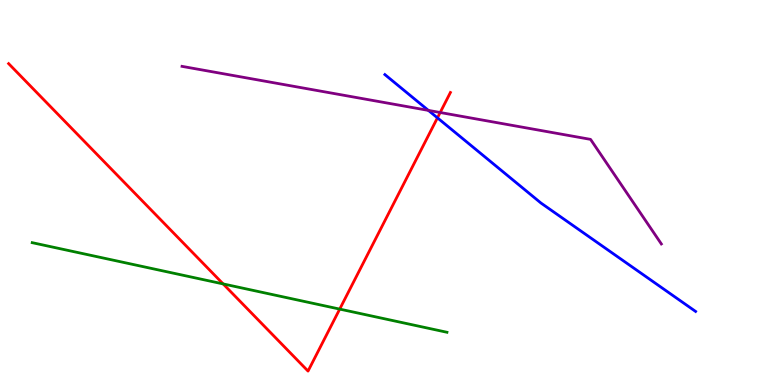[{'lines': ['blue', 'red'], 'intersections': [{'x': 5.64, 'y': 6.94}]}, {'lines': ['green', 'red'], 'intersections': [{'x': 2.88, 'y': 2.63}, {'x': 4.38, 'y': 1.97}]}, {'lines': ['purple', 'red'], 'intersections': [{'x': 5.68, 'y': 7.08}]}, {'lines': ['blue', 'green'], 'intersections': []}, {'lines': ['blue', 'purple'], 'intersections': [{'x': 5.53, 'y': 7.13}]}, {'lines': ['green', 'purple'], 'intersections': []}]